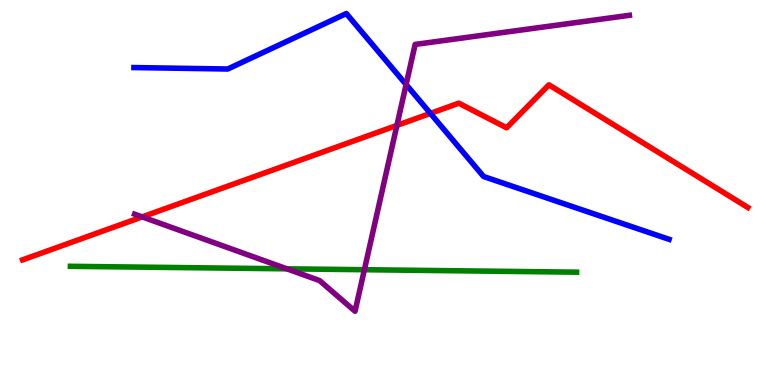[{'lines': ['blue', 'red'], 'intersections': [{'x': 5.55, 'y': 7.06}]}, {'lines': ['green', 'red'], 'intersections': []}, {'lines': ['purple', 'red'], 'intersections': [{'x': 1.83, 'y': 4.37}, {'x': 5.12, 'y': 6.74}]}, {'lines': ['blue', 'green'], 'intersections': []}, {'lines': ['blue', 'purple'], 'intersections': [{'x': 5.24, 'y': 7.8}]}, {'lines': ['green', 'purple'], 'intersections': [{'x': 3.7, 'y': 3.02}, {'x': 4.7, 'y': 2.99}]}]